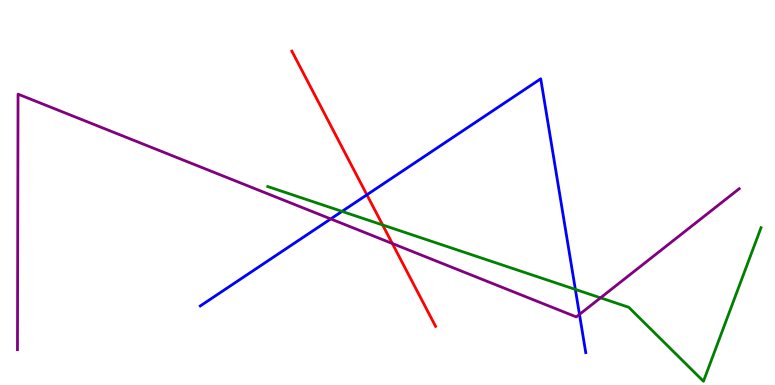[{'lines': ['blue', 'red'], 'intersections': [{'x': 4.73, 'y': 4.94}]}, {'lines': ['green', 'red'], 'intersections': [{'x': 4.94, 'y': 4.16}]}, {'lines': ['purple', 'red'], 'intersections': [{'x': 5.06, 'y': 3.68}]}, {'lines': ['blue', 'green'], 'intersections': [{'x': 4.41, 'y': 4.51}, {'x': 7.42, 'y': 2.48}]}, {'lines': ['blue', 'purple'], 'intersections': [{'x': 4.27, 'y': 4.31}, {'x': 7.48, 'y': 1.83}]}, {'lines': ['green', 'purple'], 'intersections': [{'x': 7.75, 'y': 2.26}]}]